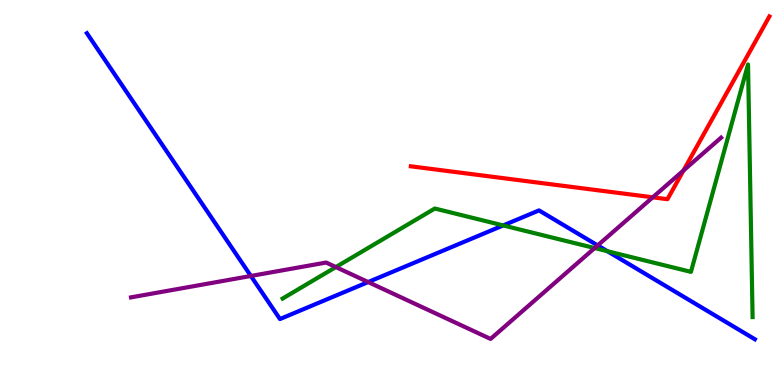[{'lines': ['blue', 'red'], 'intersections': []}, {'lines': ['green', 'red'], 'intersections': []}, {'lines': ['purple', 'red'], 'intersections': [{'x': 8.42, 'y': 4.88}, {'x': 8.82, 'y': 5.57}]}, {'lines': ['blue', 'green'], 'intersections': [{'x': 6.49, 'y': 4.14}, {'x': 7.84, 'y': 3.48}]}, {'lines': ['blue', 'purple'], 'intersections': [{'x': 3.24, 'y': 2.83}, {'x': 4.75, 'y': 2.67}, {'x': 7.71, 'y': 3.63}]}, {'lines': ['green', 'purple'], 'intersections': [{'x': 4.33, 'y': 3.06}, {'x': 7.67, 'y': 3.56}]}]